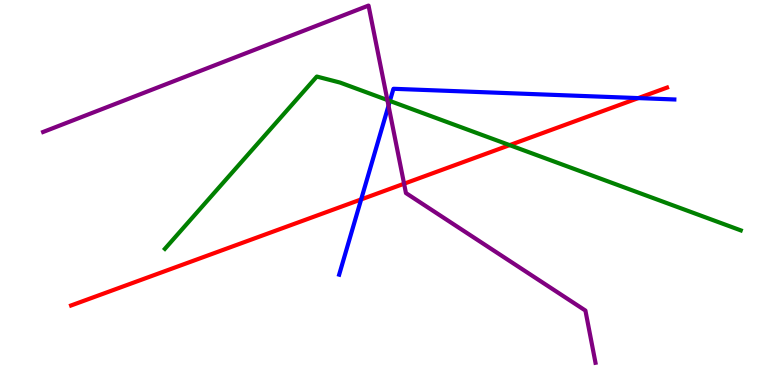[{'lines': ['blue', 'red'], 'intersections': [{'x': 4.66, 'y': 4.82}, {'x': 8.24, 'y': 7.45}]}, {'lines': ['green', 'red'], 'intersections': [{'x': 6.58, 'y': 6.23}]}, {'lines': ['purple', 'red'], 'intersections': [{'x': 5.21, 'y': 5.23}]}, {'lines': ['blue', 'green'], 'intersections': [{'x': 5.03, 'y': 7.38}]}, {'lines': ['blue', 'purple'], 'intersections': [{'x': 5.01, 'y': 7.25}]}, {'lines': ['green', 'purple'], 'intersections': [{'x': 5.0, 'y': 7.4}]}]